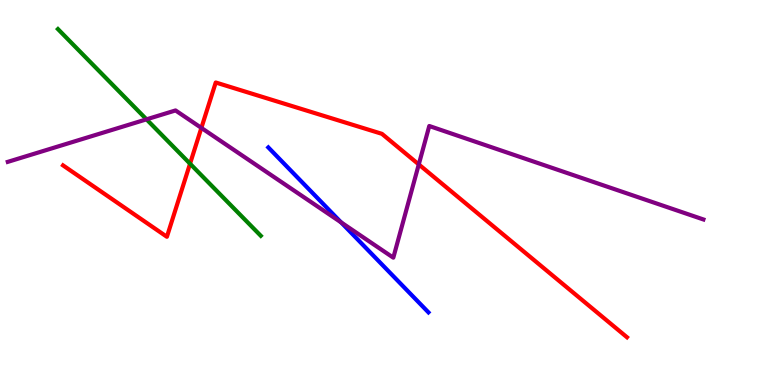[{'lines': ['blue', 'red'], 'intersections': []}, {'lines': ['green', 'red'], 'intersections': [{'x': 2.45, 'y': 5.75}]}, {'lines': ['purple', 'red'], 'intersections': [{'x': 2.6, 'y': 6.68}, {'x': 5.4, 'y': 5.73}]}, {'lines': ['blue', 'green'], 'intersections': []}, {'lines': ['blue', 'purple'], 'intersections': [{'x': 4.4, 'y': 4.22}]}, {'lines': ['green', 'purple'], 'intersections': [{'x': 1.89, 'y': 6.9}]}]